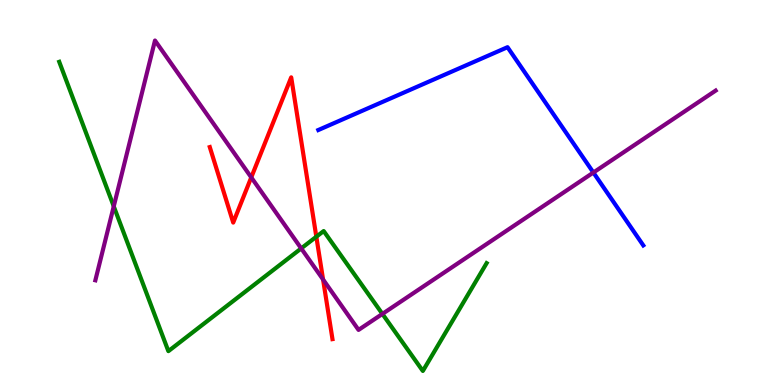[{'lines': ['blue', 'red'], 'intersections': []}, {'lines': ['green', 'red'], 'intersections': [{'x': 4.08, 'y': 3.85}]}, {'lines': ['purple', 'red'], 'intersections': [{'x': 3.24, 'y': 5.39}, {'x': 4.17, 'y': 2.74}]}, {'lines': ['blue', 'green'], 'intersections': []}, {'lines': ['blue', 'purple'], 'intersections': [{'x': 7.66, 'y': 5.52}]}, {'lines': ['green', 'purple'], 'intersections': [{'x': 1.47, 'y': 4.64}, {'x': 3.89, 'y': 3.55}, {'x': 4.93, 'y': 1.85}]}]